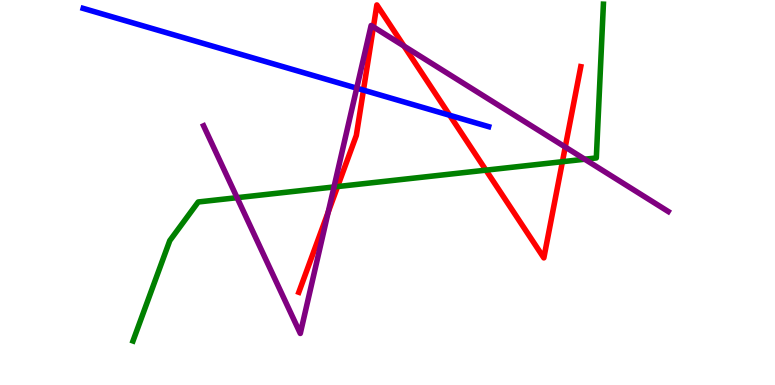[{'lines': ['blue', 'red'], 'intersections': [{'x': 4.69, 'y': 7.66}, {'x': 5.8, 'y': 7.01}]}, {'lines': ['green', 'red'], 'intersections': [{'x': 4.36, 'y': 5.15}, {'x': 6.27, 'y': 5.58}, {'x': 7.26, 'y': 5.8}]}, {'lines': ['purple', 'red'], 'intersections': [{'x': 4.23, 'y': 4.49}, {'x': 4.82, 'y': 9.3}, {'x': 5.21, 'y': 8.8}, {'x': 7.29, 'y': 6.18}]}, {'lines': ['blue', 'green'], 'intersections': []}, {'lines': ['blue', 'purple'], 'intersections': [{'x': 4.6, 'y': 7.71}]}, {'lines': ['green', 'purple'], 'intersections': [{'x': 3.06, 'y': 4.87}, {'x': 4.31, 'y': 5.14}, {'x': 7.54, 'y': 5.86}]}]